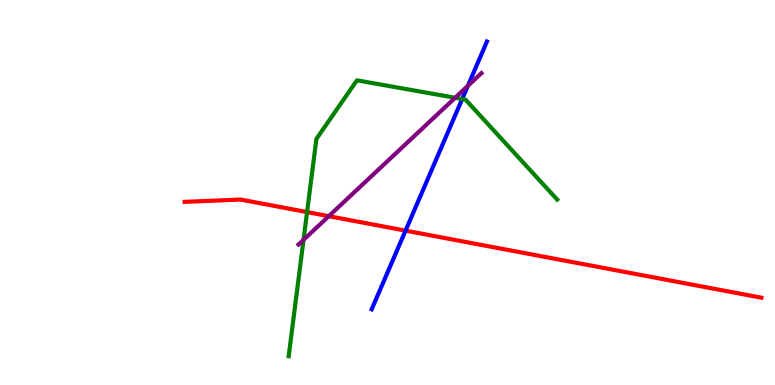[{'lines': ['blue', 'red'], 'intersections': [{'x': 5.23, 'y': 4.01}]}, {'lines': ['green', 'red'], 'intersections': [{'x': 3.96, 'y': 4.49}]}, {'lines': ['purple', 'red'], 'intersections': [{'x': 4.24, 'y': 4.39}]}, {'lines': ['blue', 'green'], 'intersections': [{'x': 5.96, 'y': 7.43}]}, {'lines': ['blue', 'purple'], 'intersections': [{'x': 6.04, 'y': 7.77}]}, {'lines': ['green', 'purple'], 'intersections': [{'x': 3.92, 'y': 3.77}, {'x': 5.87, 'y': 7.46}]}]